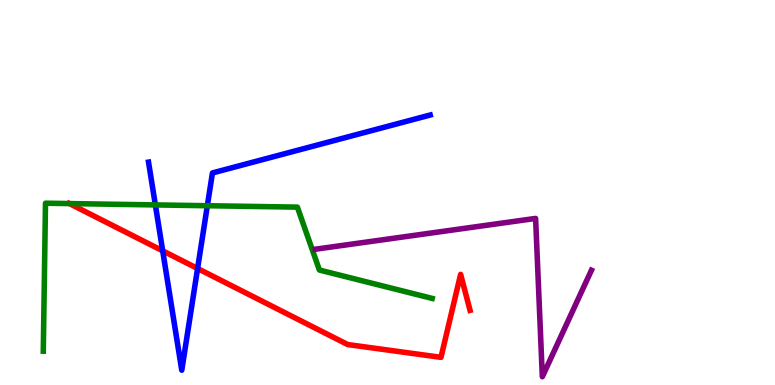[{'lines': ['blue', 'red'], 'intersections': [{'x': 2.1, 'y': 3.48}, {'x': 2.55, 'y': 3.03}]}, {'lines': ['green', 'red'], 'intersections': [{'x': 0.895, 'y': 4.71}]}, {'lines': ['purple', 'red'], 'intersections': []}, {'lines': ['blue', 'green'], 'intersections': [{'x': 2.0, 'y': 4.68}, {'x': 2.68, 'y': 4.66}]}, {'lines': ['blue', 'purple'], 'intersections': []}, {'lines': ['green', 'purple'], 'intersections': []}]